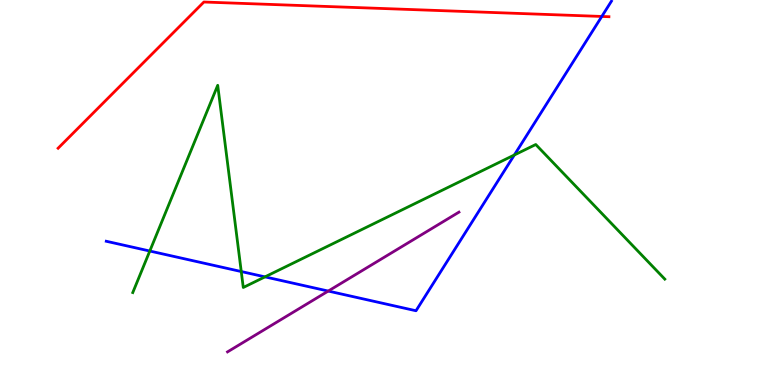[{'lines': ['blue', 'red'], 'intersections': [{'x': 7.77, 'y': 9.57}]}, {'lines': ['green', 'red'], 'intersections': []}, {'lines': ['purple', 'red'], 'intersections': []}, {'lines': ['blue', 'green'], 'intersections': [{'x': 1.93, 'y': 3.48}, {'x': 3.11, 'y': 2.95}, {'x': 3.42, 'y': 2.81}, {'x': 6.64, 'y': 5.97}]}, {'lines': ['blue', 'purple'], 'intersections': [{'x': 4.24, 'y': 2.44}]}, {'lines': ['green', 'purple'], 'intersections': []}]